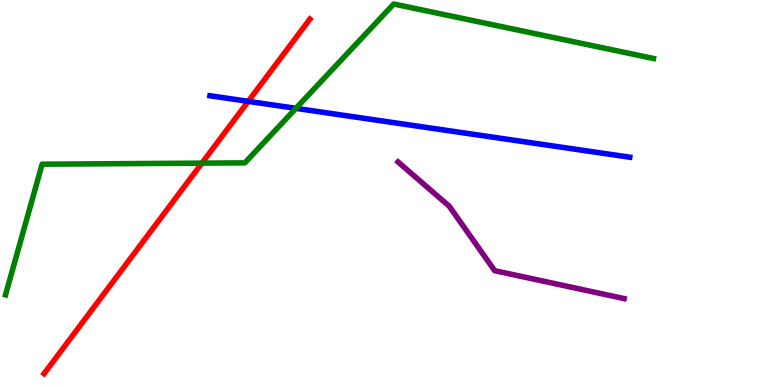[{'lines': ['blue', 'red'], 'intersections': [{'x': 3.2, 'y': 7.37}]}, {'lines': ['green', 'red'], 'intersections': [{'x': 2.61, 'y': 5.76}]}, {'lines': ['purple', 'red'], 'intersections': []}, {'lines': ['blue', 'green'], 'intersections': [{'x': 3.82, 'y': 7.19}]}, {'lines': ['blue', 'purple'], 'intersections': []}, {'lines': ['green', 'purple'], 'intersections': []}]